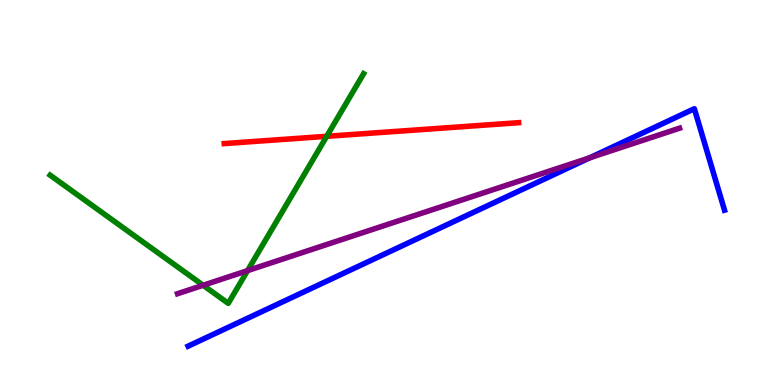[{'lines': ['blue', 'red'], 'intersections': []}, {'lines': ['green', 'red'], 'intersections': [{'x': 4.22, 'y': 6.46}]}, {'lines': ['purple', 'red'], 'intersections': []}, {'lines': ['blue', 'green'], 'intersections': []}, {'lines': ['blue', 'purple'], 'intersections': [{'x': 7.61, 'y': 5.9}]}, {'lines': ['green', 'purple'], 'intersections': [{'x': 2.62, 'y': 2.59}, {'x': 3.19, 'y': 2.97}]}]